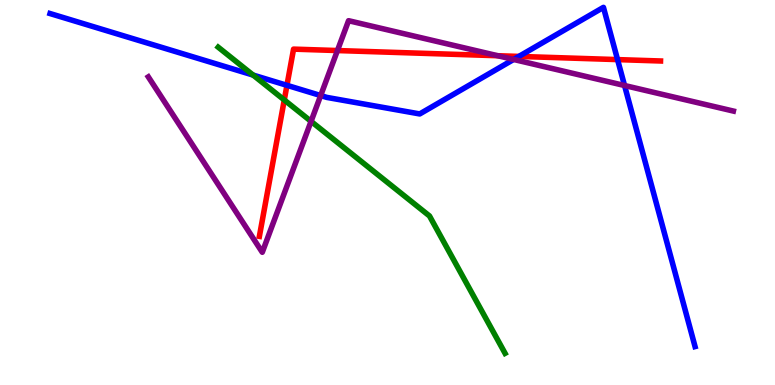[{'lines': ['blue', 'red'], 'intersections': [{'x': 3.7, 'y': 7.78}, {'x': 6.7, 'y': 8.53}, {'x': 7.97, 'y': 8.45}]}, {'lines': ['green', 'red'], 'intersections': [{'x': 3.67, 'y': 7.4}]}, {'lines': ['purple', 'red'], 'intersections': [{'x': 4.35, 'y': 8.69}, {'x': 6.42, 'y': 8.55}]}, {'lines': ['blue', 'green'], 'intersections': [{'x': 3.27, 'y': 8.05}]}, {'lines': ['blue', 'purple'], 'intersections': [{'x': 4.14, 'y': 7.52}, {'x': 6.63, 'y': 8.46}, {'x': 8.06, 'y': 7.78}]}, {'lines': ['green', 'purple'], 'intersections': [{'x': 4.01, 'y': 6.85}]}]